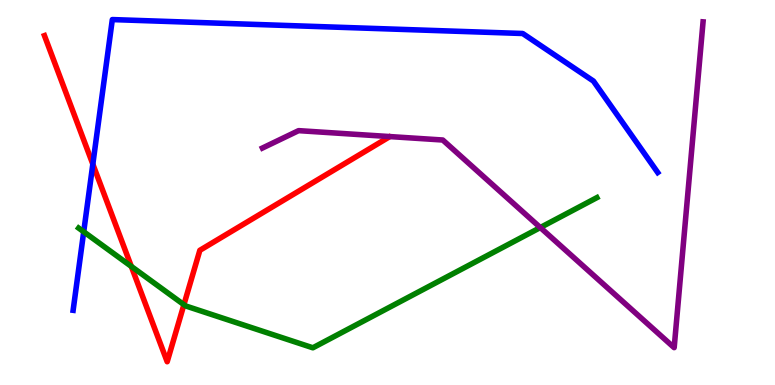[{'lines': ['blue', 'red'], 'intersections': [{'x': 1.2, 'y': 5.74}]}, {'lines': ['green', 'red'], 'intersections': [{'x': 1.69, 'y': 3.08}, {'x': 2.37, 'y': 2.09}]}, {'lines': ['purple', 'red'], 'intersections': []}, {'lines': ['blue', 'green'], 'intersections': [{'x': 1.08, 'y': 3.98}]}, {'lines': ['blue', 'purple'], 'intersections': []}, {'lines': ['green', 'purple'], 'intersections': [{'x': 6.97, 'y': 4.09}]}]